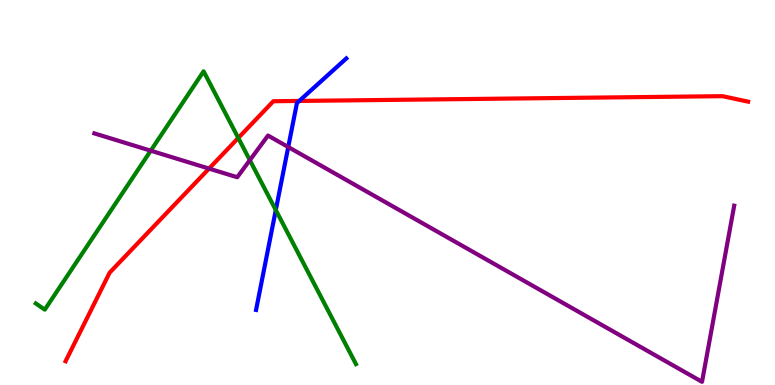[{'lines': ['blue', 'red'], 'intersections': [{'x': 3.86, 'y': 7.38}]}, {'lines': ['green', 'red'], 'intersections': [{'x': 3.07, 'y': 6.42}]}, {'lines': ['purple', 'red'], 'intersections': [{'x': 2.7, 'y': 5.62}]}, {'lines': ['blue', 'green'], 'intersections': [{'x': 3.56, 'y': 4.54}]}, {'lines': ['blue', 'purple'], 'intersections': [{'x': 3.72, 'y': 6.18}]}, {'lines': ['green', 'purple'], 'intersections': [{'x': 1.94, 'y': 6.09}, {'x': 3.22, 'y': 5.84}]}]